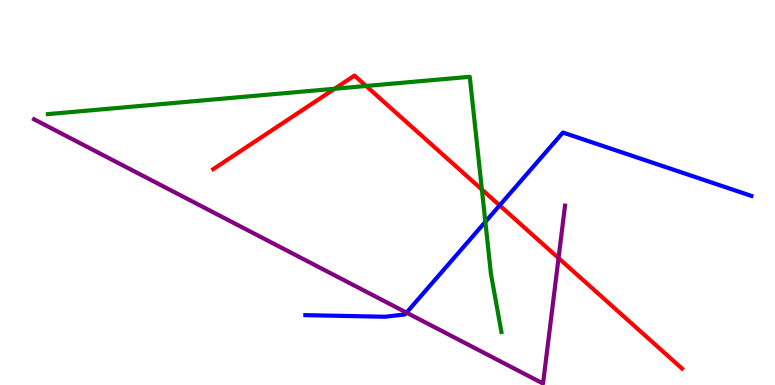[{'lines': ['blue', 'red'], 'intersections': [{'x': 6.45, 'y': 4.66}]}, {'lines': ['green', 'red'], 'intersections': [{'x': 4.32, 'y': 7.69}, {'x': 4.72, 'y': 7.77}, {'x': 6.22, 'y': 5.08}]}, {'lines': ['purple', 'red'], 'intersections': [{'x': 7.21, 'y': 3.3}]}, {'lines': ['blue', 'green'], 'intersections': [{'x': 6.26, 'y': 4.24}]}, {'lines': ['blue', 'purple'], 'intersections': [{'x': 5.25, 'y': 1.88}]}, {'lines': ['green', 'purple'], 'intersections': []}]